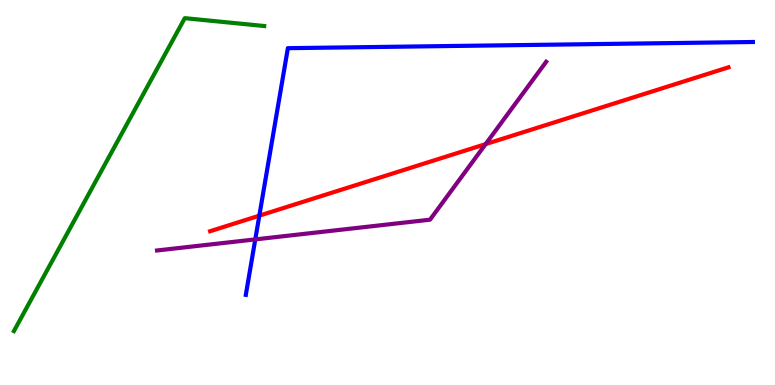[{'lines': ['blue', 'red'], 'intersections': [{'x': 3.35, 'y': 4.4}]}, {'lines': ['green', 'red'], 'intersections': []}, {'lines': ['purple', 'red'], 'intersections': [{'x': 6.27, 'y': 6.26}]}, {'lines': ['blue', 'green'], 'intersections': []}, {'lines': ['blue', 'purple'], 'intersections': [{'x': 3.29, 'y': 3.78}]}, {'lines': ['green', 'purple'], 'intersections': []}]